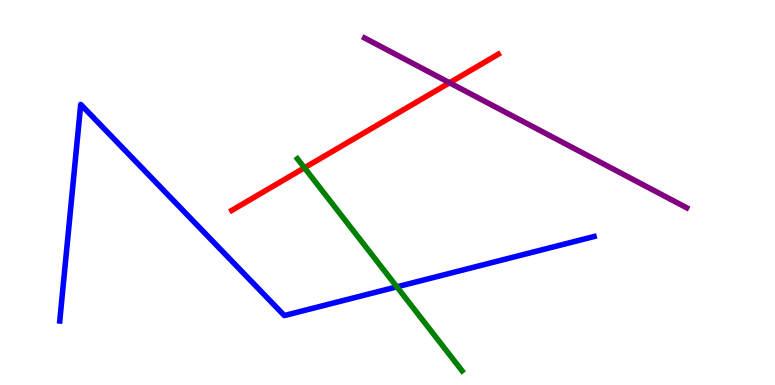[{'lines': ['blue', 'red'], 'intersections': []}, {'lines': ['green', 'red'], 'intersections': [{'x': 3.93, 'y': 5.64}]}, {'lines': ['purple', 'red'], 'intersections': [{'x': 5.8, 'y': 7.85}]}, {'lines': ['blue', 'green'], 'intersections': [{'x': 5.12, 'y': 2.55}]}, {'lines': ['blue', 'purple'], 'intersections': []}, {'lines': ['green', 'purple'], 'intersections': []}]